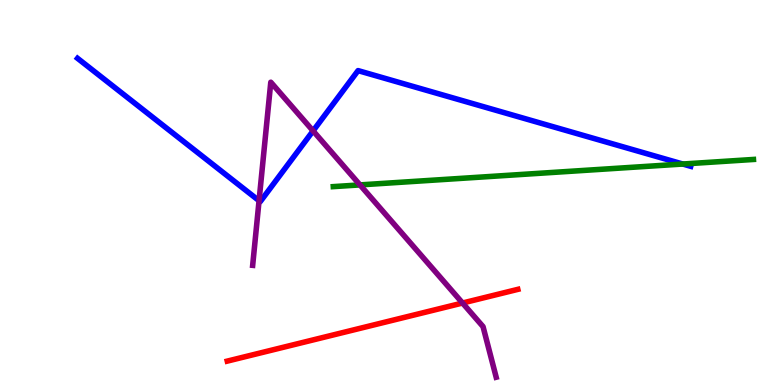[{'lines': ['blue', 'red'], 'intersections': []}, {'lines': ['green', 'red'], 'intersections': []}, {'lines': ['purple', 'red'], 'intersections': [{'x': 5.97, 'y': 2.13}]}, {'lines': ['blue', 'green'], 'intersections': [{'x': 8.81, 'y': 5.74}]}, {'lines': ['blue', 'purple'], 'intersections': [{'x': 3.34, 'y': 4.79}, {'x': 4.04, 'y': 6.6}]}, {'lines': ['green', 'purple'], 'intersections': [{'x': 4.64, 'y': 5.2}]}]